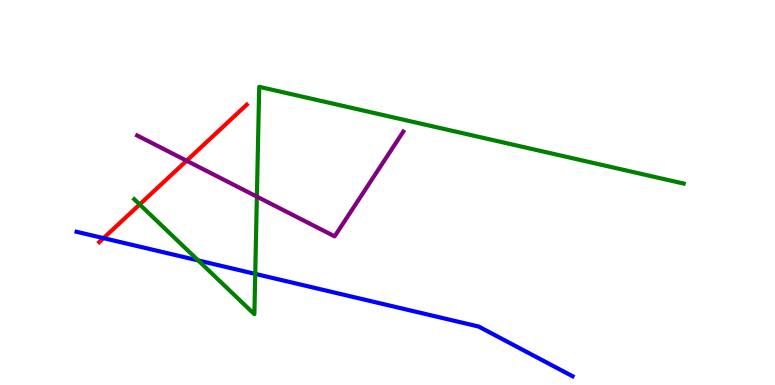[{'lines': ['blue', 'red'], 'intersections': [{'x': 1.34, 'y': 3.81}]}, {'lines': ['green', 'red'], 'intersections': [{'x': 1.8, 'y': 4.69}]}, {'lines': ['purple', 'red'], 'intersections': [{'x': 2.41, 'y': 5.83}]}, {'lines': ['blue', 'green'], 'intersections': [{'x': 2.56, 'y': 3.24}, {'x': 3.29, 'y': 2.89}]}, {'lines': ['blue', 'purple'], 'intersections': []}, {'lines': ['green', 'purple'], 'intersections': [{'x': 3.31, 'y': 4.89}]}]